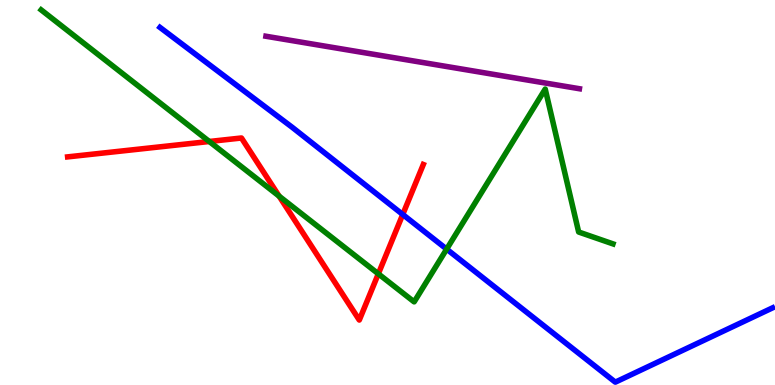[{'lines': ['blue', 'red'], 'intersections': [{'x': 5.2, 'y': 4.43}]}, {'lines': ['green', 'red'], 'intersections': [{'x': 2.7, 'y': 6.32}, {'x': 3.6, 'y': 4.9}, {'x': 4.88, 'y': 2.89}]}, {'lines': ['purple', 'red'], 'intersections': []}, {'lines': ['blue', 'green'], 'intersections': [{'x': 5.76, 'y': 3.53}]}, {'lines': ['blue', 'purple'], 'intersections': []}, {'lines': ['green', 'purple'], 'intersections': []}]